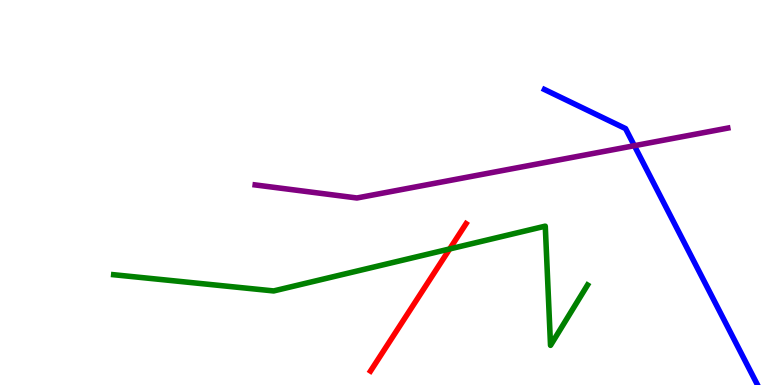[{'lines': ['blue', 'red'], 'intersections': []}, {'lines': ['green', 'red'], 'intersections': [{'x': 5.8, 'y': 3.53}]}, {'lines': ['purple', 'red'], 'intersections': []}, {'lines': ['blue', 'green'], 'intersections': []}, {'lines': ['blue', 'purple'], 'intersections': [{'x': 8.19, 'y': 6.22}]}, {'lines': ['green', 'purple'], 'intersections': []}]